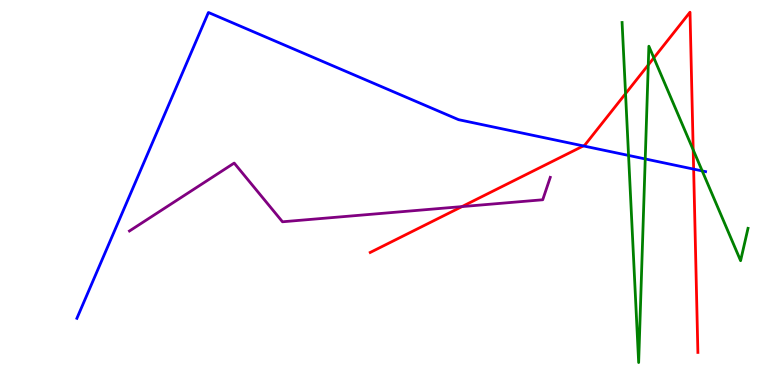[{'lines': ['blue', 'red'], 'intersections': [{'x': 7.53, 'y': 6.21}, {'x': 8.95, 'y': 5.61}]}, {'lines': ['green', 'red'], 'intersections': [{'x': 8.07, 'y': 7.57}, {'x': 8.36, 'y': 8.31}, {'x': 8.44, 'y': 8.5}, {'x': 8.94, 'y': 6.11}]}, {'lines': ['purple', 'red'], 'intersections': [{'x': 5.96, 'y': 4.63}]}, {'lines': ['blue', 'green'], 'intersections': [{'x': 8.11, 'y': 5.96}, {'x': 8.33, 'y': 5.87}, {'x': 9.06, 'y': 5.56}]}, {'lines': ['blue', 'purple'], 'intersections': []}, {'lines': ['green', 'purple'], 'intersections': []}]